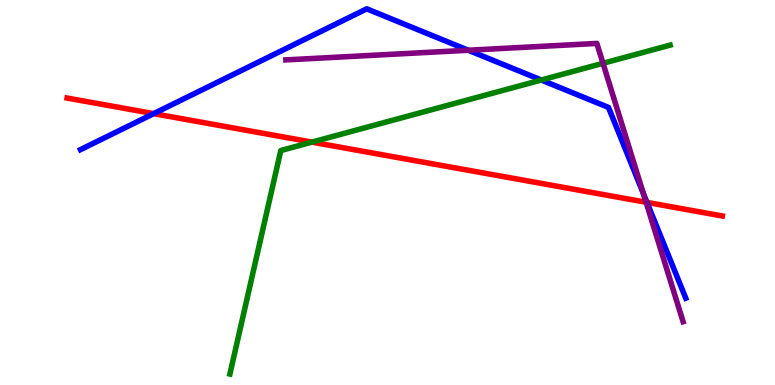[{'lines': ['blue', 'red'], 'intersections': [{'x': 1.98, 'y': 7.05}, {'x': 8.35, 'y': 4.74}]}, {'lines': ['green', 'red'], 'intersections': [{'x': 4.02, 'y': 6.31}]}, {'lines': ['purple', 'red'], 'intersections': [{'x': 8.34, 'y': 4.75}]}, {'lines': ['blue', 'green'], 'intersections': [{'x': 6.98, 'y': 7.92}]}, {'lines': ['blue', 'purple'], 'intersections': [{'x': 6.04, 'y': 8.7}, {'x': 8.3, 'y': 4.97}]}, {'lines': ['green', 'purple'], 'intersections': [{'x': 7.78, 'y': 8.36}]}]